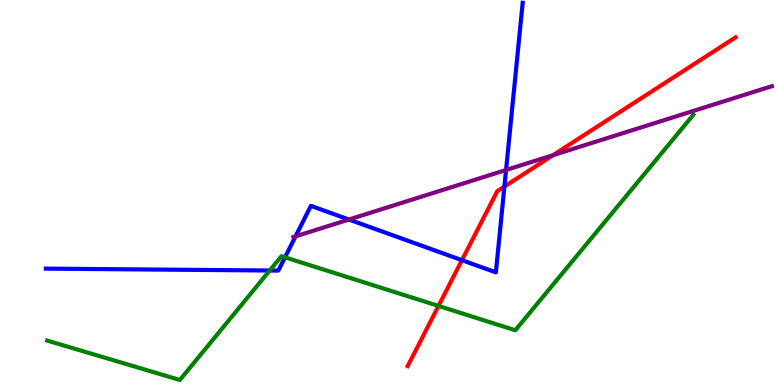[{'lines': ['blue', 'red'], 'intersections': [{'x': 5.96, 'y': 3.24}, {'x': 6.51, 'y': 5.15}]}, {'lines': ['green', 'red'], 'intersections': [{'x': 5.66, 'y': 2.05}]}, {'lines': ['purple', 'red'], 'intersections': [{'x': 7.14, 'y': 5.97}]}, {'lines': ['blue', 'green'], 'intersections': [{'x': 3.48, 'y': 2.97}, {'x': 3.68, 'y': 3.32}]}, {'lines': ['blue', 'purple'], 'intersections': [{'x': 3.81, 'y': 3.86}, {'x': 4.5, 'y': 4.3}, {'x': 6.53, 'y': 5.58}]}, {'lines': ['green', 'purple'], 'intersections': []}]